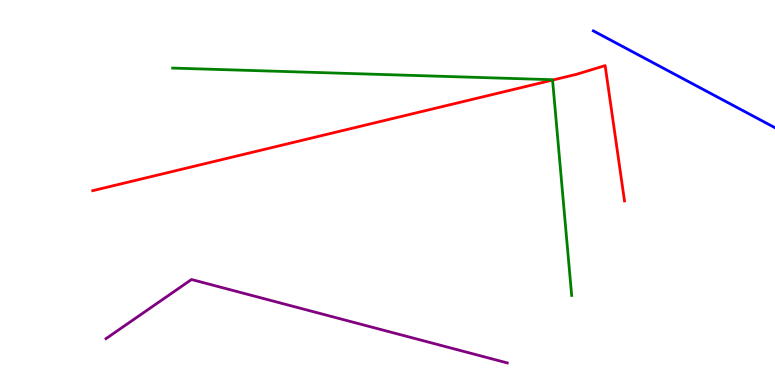[{'lines': ['blue', 'red'], 'intersections': []}, {'lines': ['green', 'red'], 'intersections': [{'x': 7.13, 'y': 7.92}]}, {'lines': ['purple', 'red'], 'intersections': []}, {'lines': ['blue', 'green'], 'intersections': []}, {'lines': ['blue', 'purple'], 'intersections': []}, {'lines': ['green', 'purple'], 'intersections': []}]